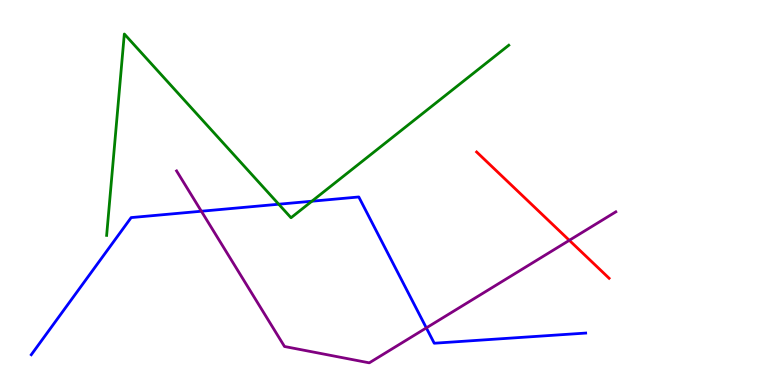[{'lines': ['blue', 'red'], 'intersections': []}, {'lines': ['green', 'red'], 'intersections': []}, {'lines': ['purple', 'red'], 'intersections': [{'x': 7.35, 'y': 3.76}]}, {'lines': ['blue', 'green'], 'intersections': [{'x': 3.6, 'y': 4.7}, {'x': 4.02, 'y': 4.77}]}, {'lines': ['blue', 'purple'], 'intersections': [{'x': 2.6, 'y': 4.51}, {'x': 5.5, 'y': 1.48}]}, {'lines': ['green', 'purple'], 'intersections': []}]